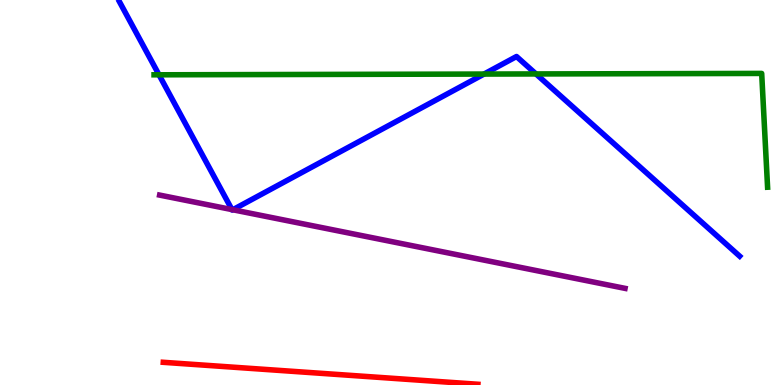[{'lines': ['blue', 'red'], 'intersections': []}, {'lines': ['green', 'red'], 'intersections': []}, {'lines': ['purple', 'red'], 'intersections': []}, {'lines': ['blue', 'green'], 'intersections': [{'x': 2.05, 'y': 8.06}, {'x': 6.25, 'y': 8.08}, {'x': 6.92, 'y': 8.08}]}, {'lines': ['blue', 'purple'], 'intersections': [{'x': 2.99, 'y': 4.56}, {'x': 3.0, 'y': 4.55}]}, {'lines': ['green', 'purple'], 'intersections': []}]